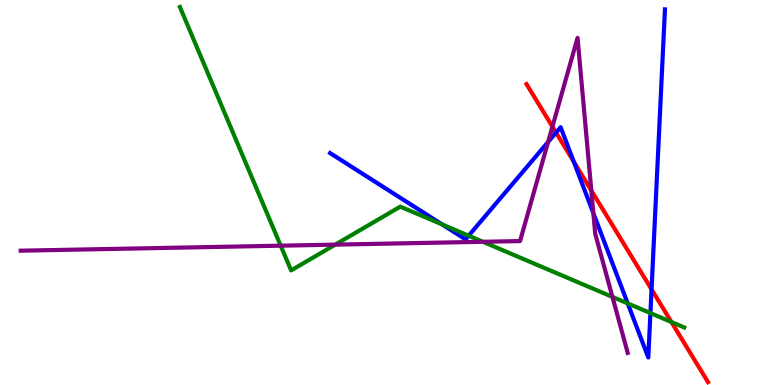[{'lines': ['blue', 'red'], 'intersections': [{'x': 7.17, 'y': 6.56}, {'x': 7.4, 'y': 5.8}, {'x': 8.41, 'y': 2.48}]}, {'lines': ['green', 'red'], 'intersections': [{'x': 8.66, 'y': 1.64}]}, {'lines': ['purple', 'red'], 'intersections': [{'x': 7.13, 'y': 6.71}, {'x': 7.63, 'y': 5.05}]}, {'lines': ['blue', 'green'], 'intersections': [{'x': 5.7, 'y': 4.17}, {'x': 6.05, 'y': 3.88}, {'x': 8.1, 'y': 2.12}, {'x': 8.39, 'y': 1.87}]}, {'lines': ['blue', 'purple'], 'intersections': [{'x': 7.07, 'y': 6.31}, {'x': 7.66, 'y': 4.46}]}, {'lines': ['green', 'purple'], 'intersections': [{'x': 3.62, 'y': 3.62}, {'x': 4.33, 'y': 3.65}, {'x': 6.23, 'y': 3.72}, {'x': 7.9, 'y': 2.29}]}]